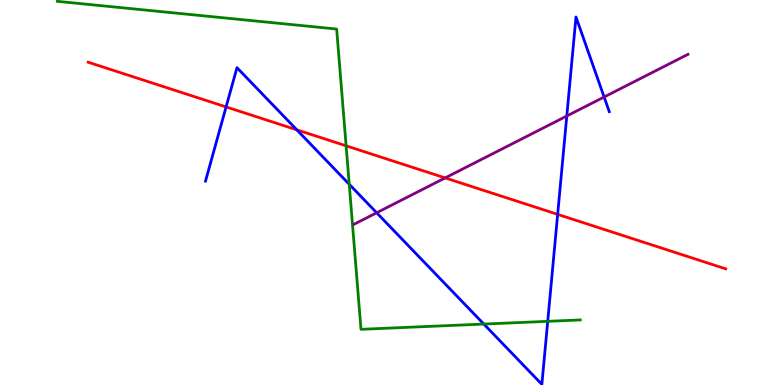[{'lines': ['blue', 'red'], 'intersections': [{'x': 2.92, 'y': 7.22}, {'x': 3.83, 'y': 6.63}, {'x': 7.2, 'y': 4.43}]}, {'lines': ['green', 'red'], 'intersections': [{'x': 4.47, 'y': 6.21}]}, {'lines': ['purple', 'red'], 'intersections': [{'x': 5.74, 'y': 5.38}]}, {'lines': ['blue', 'green'], 'intersections': [{'x': 4.51, 'y': 5.21}, {'x': 6.24, 'y': 1.58}, {'x': 7.07, 'y': 1.65}]}, {'lines': ['blue', 'purple'], 'intersections': [{'x': 4.86, 'y': 4.47}, {'x': 7.31, 'y': 6.99}, {'x': 7.8, 'y': 7.48}]}, {'lines': ['green', 'purple'], 'intersections': []}]